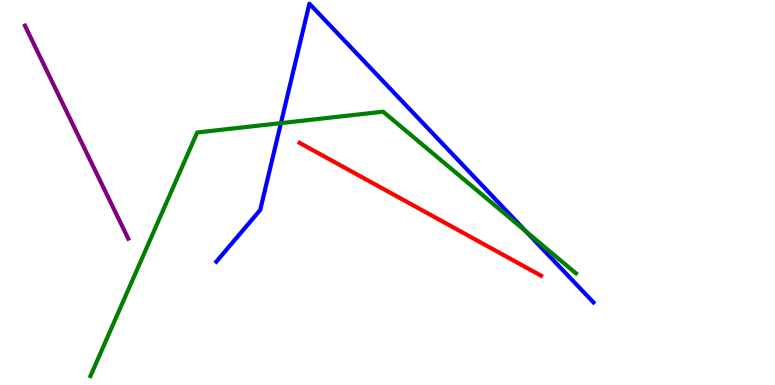[{'lines': ['blue', 'red'], 'intersections': []}, {'lines': ['green', 'red'], 'intersections': []}, {'lines': ['purple', 'red'], 'intersections': []}, {'lines': ['blue', 'green'], 'intersections': [{'x': 3.62, 'y': 6.8}, {'x': 6.79, 'y': 3.99}]}, {'lines': ['blue', 'purple'], 'intersections': []}, {'lines': ['green', 'purple'], 'intersections': []}]